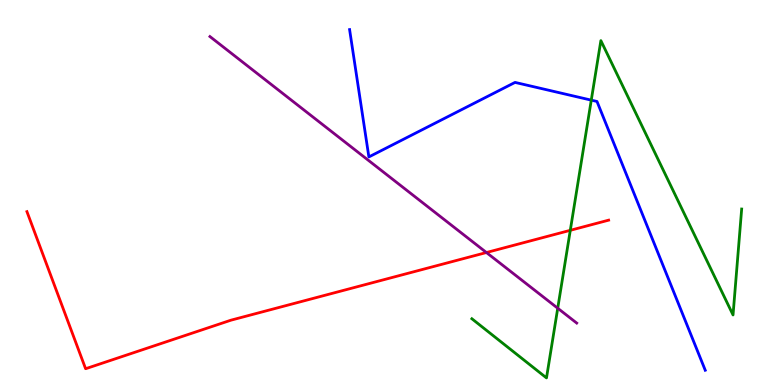[{'lines': ['blue', 'red'], 'intersections': []}, {'lines': ['green', 'red'], 'intersections': [{'x': 7.36, 'y': 4.02}]}, {'lines': ['purple', 'red'], 'intersections': [{'x': 6.28, 'y': 3.44}]}, {'lines': ['blue', 'green'], 'intersections': [{'x': 7.63, 'y': 7.4}]}, {'lines': ['blue', 'purple'], 'intersections': []}, {'lines': ['green', 'purple'], 'intersections': [{'x': 7.2, 'y': 1.99}]}]